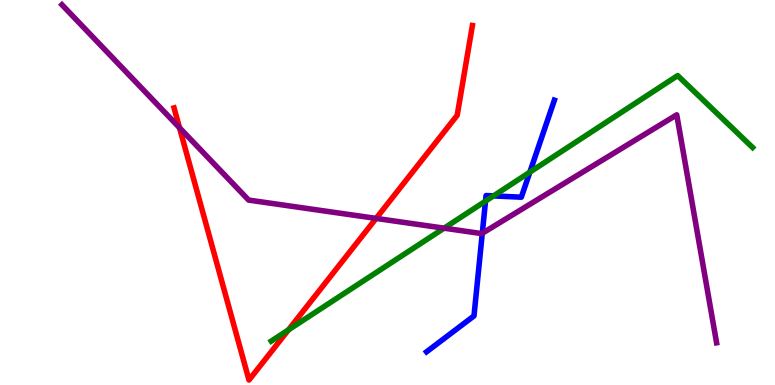[{'lines': ['blue', 'red'], 'intersections': []}, {'lines': ['green', 'red'], 'intersections': [{'x': 3.72, 'y': 1.43}]}, {'lines': ['purple', 'red'], 'intersections': [{'x': 2.32, 'y': 6.68}, {'x': 4.85, 'y': 4.33}]}, {'lines': ['blue', 'green'], 'intersections': [{'x': 6.26, 'y': 4.78}, {'x': 6.37, 'y': 4.91}, {'x': 6.84, 'y': 5.53}]}, {'lines': ['blue', 'purple'], 'intersections': [{'x': 6.22, 'y': 3.94}]}, {'lines': ['green', 'purple'], 'intersections': [{'x': 5.73, 'y': 4.07}]}]